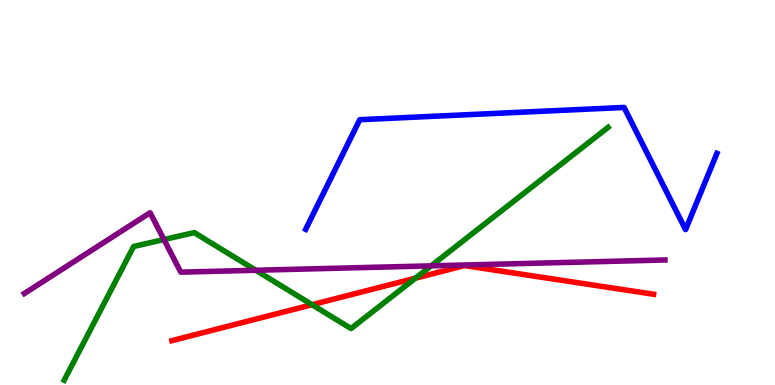[{'lines': ['blue', 'red'], 'intersections': []}, {'lines': ['green', 'red'], 'intersections': [{'x': 4.03, 'y': 2.09}, {'x': 5.36, 'y': 2.77}]}, {'lines': ['purple', 'red'], 'intersections': []}, {'lines': ['blue', 'green'], 'intersections': []}, {'lines': ['blue', 'purple'], 'intersections': []}, {'lines': ['green', 'purple'], 'intersections': [{'x': 2.12, 'y': 3.78}, {'x': 3.3, 'y': 2.98}, {'x': 5.56, 'y': 3.09}]}]